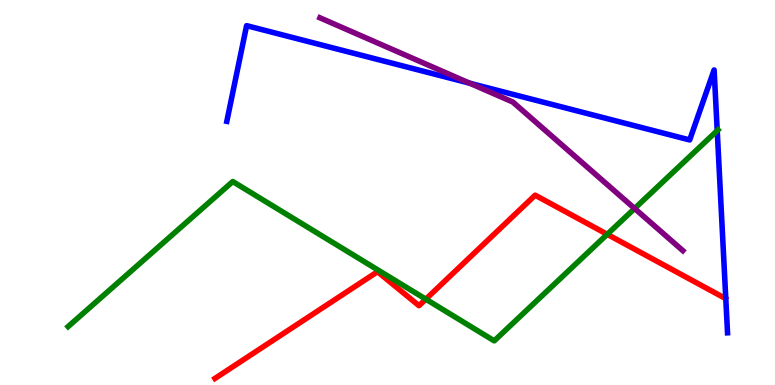[{'lines': ['blue', 'red'], 'intersections': []}, {'lines': ['green', 'red'], 'intersections': [{'x': 5.49, 'y': 2.23}, {'x': 7.84, 'y': 3.91}]}, {'lines': ['purple', 'red'], 'intersections': []}, {'lines': ['blue', 'green'], 'intersections': [{'x': 9.25, 'y': 6.61}]}, {'lines': ['blue', 'purple'], 'intersections': [{'x': 6.06, 'y': 7.84}]}, {'lines': ['green', 'purple'], 'intersections': [{'x': 8.19, 'y': 4.58}]}]